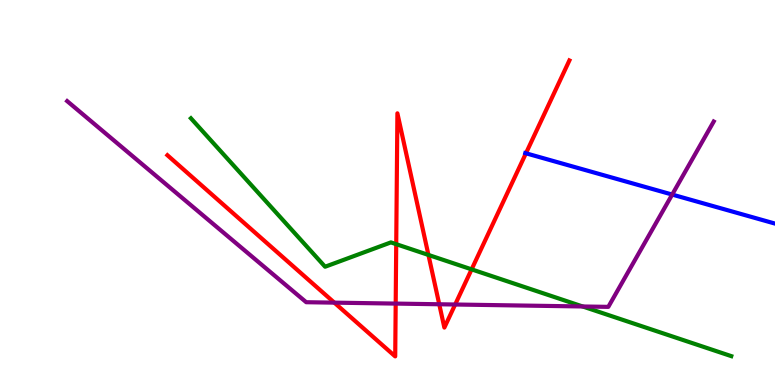[{'lines': ['blue', 'red'], 'intersections': [{'x': 6.79, 'y': 6.02}]}, {'lines': ['green', 'red'], 'intersections': [{'x': 5.11, 'y': 3.66}, {'x': 5.53, 'y': 3.38}, {'x': 6.09, 'y': 3.0}]}, {'lines': ['purple', 'red'], 'intersections': [{'x': 4.31, 'y': 2.14}, {'x': 5.11, 'y': 2.11}, {'x': 5.67, 'y': 2.1}, {'x': 5.87, 'y': 2.09}]}, {'lines': ['blue', 'green'], 'intersections': []}, {'lines': ['blue', 'purple'], 'intersections': [{'x': 8.67, 'y': 4.95}]}, {'lines': ['green', 'purple'], 'intersections': [{'x': 7.52, 'y': 2.04}]}]